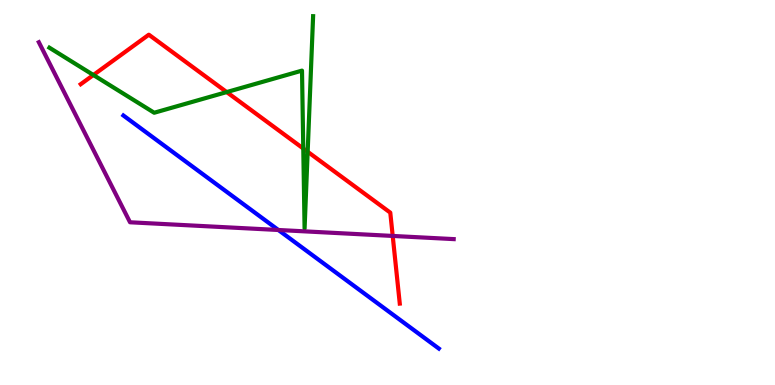[{'lines': ['blue', 'red'], 'intersections': []}, {'lines': ['green', 'red'], 'intersections': [{'x': 1.2, 'y': 8.05}, {'x': 2.93, 'y': 7.61}, {'x': 3.91, 'y': 6.14}, {'x': 3.97, 'y': 6.06}]}, {'lines': ['purple', 'red'], 'intersections': [{'x': 5.07, 'y': 3.87}]}, {'lines': ['blue', 'green'], 'intersections': []}, {'lines': ['blue', 'purple'], 'intersections': [{'x': 3.59, 'y': 4.03}]}, {'lines': ['green', 'purple'], 'intersections': []}]